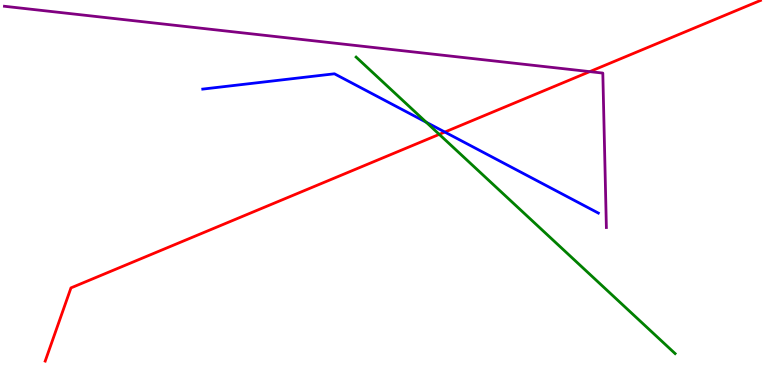[{'lines': ['blue', 'red'], 'intersections': [{'x': 5.74, 'y': 6.57}]}, {'lines': ['green', 'red'], 'intersections': [{'x': 5.67, 'y': 6.51}]}, {'lines': ['purple', 'red'], 'intersections': [{'x': 7.61, 'y': 8.14}]}, {'lines': ['blue', 'green'], 'intersections': [{'x': 5.5, 'y': 6.83}]}, {'lines': ['blue', 'purple'], 'intersections': []}, {'lines': ['green', 'purple'], 'intersections': []}]